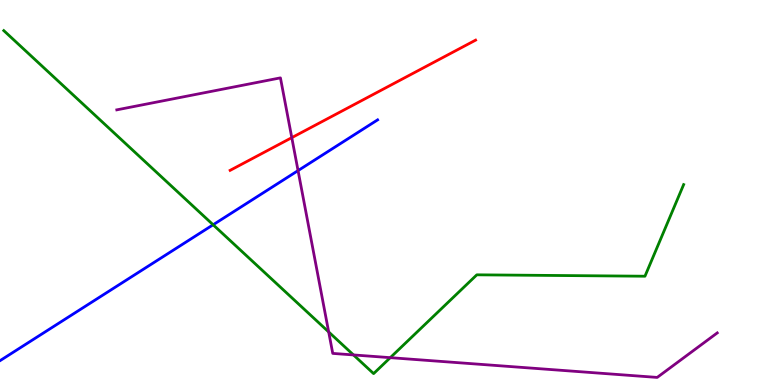[{'lines': ['blue', 'red'], 'intersections': []}, {'lines': ['green', 'red'], 'intersections': []}, {'lines': ['purple', 'red'], 'intersections': [{'x': 3.77, 'y': 6.42}]}, {'lines': ['blue', 'green'], 'intersections': [{'x': 2.75, 'y': 4.16}]}, {'lines': ['blue', 'purple'], 'intersections': [{'x': 3.85, 'y': 5.57}]}, {'lines': ['green', 'purple'], 'intersections': [{'x': 4.24, 'y': 1.38}, {'x': 4.56, 'y': 0.781}, {'x': 5.04, 'y': 0.71}]}]